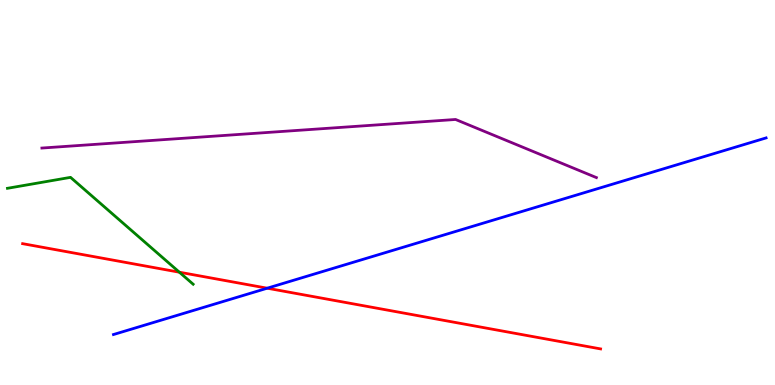[{'lines': ['blue', 'red'], 'intersections': [{'x': 3.45, 'y': 2.51}]}, {'lines': ['green', 'red'], 'intersections': [{'x': 2.31, 'y': 2.93}]}, {'lines': ['purple', 'red'], 'intersections': []}, {'lines': ['blue', 'green'], 'intersections': []}, {'lines': ['blue', 'purple'], 'intersections': []}, {'lines': ['green', 'purple'], 'intersections': []}]